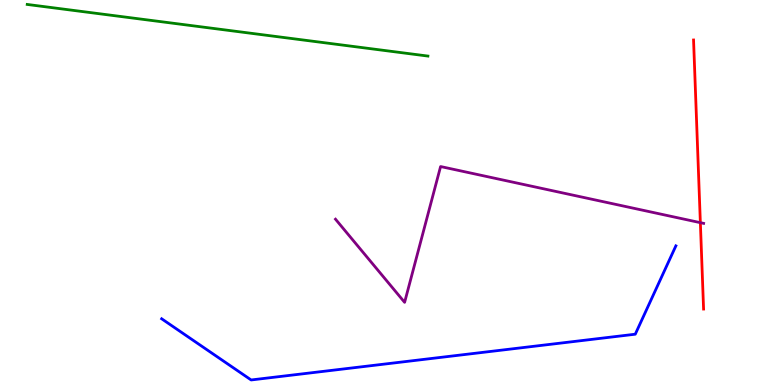[{'lines': ['blue', 'red'], 'intersections': []}, {'lines': ['green', 'red'], 'intersections': []}, {'lines': ['purple', 'red'], 'intersections': [{'x': 9.04, 'y': 4.22}]}, {'lines': ['blue', 'green'], 'intersections': []}, {'lines': ['blue', 'purple'], 'intersections': []}, {'lines': ['green', 'purple'], 'intersections': []}]